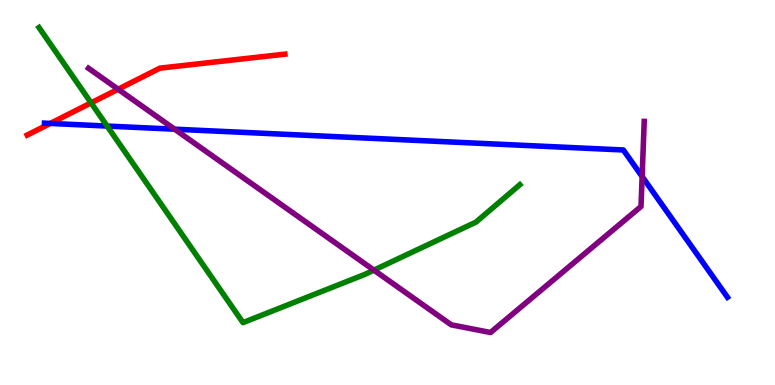[{'lines': ['blue', 'red'], 'intersections': [{'x': 0.649, 'y': 6.79}]}, {'lines': ['green', 'red'], 'intersections': [{'x': 1.18, 'y': 7.33}]}, {'lines': ['purple', 'red'], 'intersections': [{'x': 1.52, 'y': 7.68}]}, {'lines': ['blue', 'green'], 'intersections': [{'x': 1.38, 'y': 6.73}]}, {'lines': ['blue', 'purple'], 'intersections': [{'x': 2.25, 'y': 6.64}, {'x': 8.29, 'y': 5.41}]}, {'lines': ['green', 'purple'], 'intersections': [{'x': 4.82, 'y': 2.98}]}]